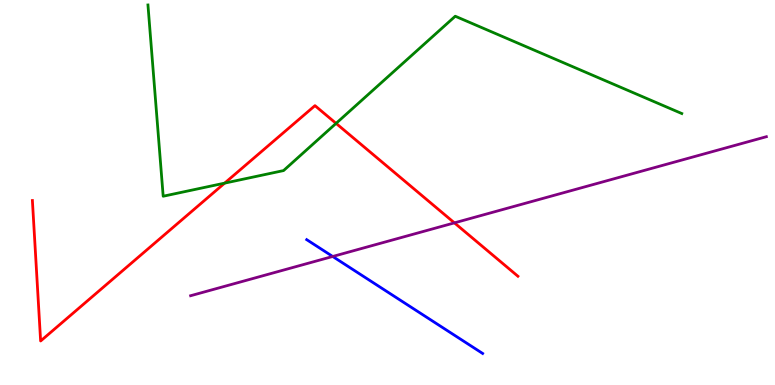[{'lines': ['blue', 'red'], 'intersections': []}, {'lines': ['green', 'red'], 'intersections': [{'x': 2.9, 'y': 5.24}, {'x': 4.34, 'y': 6.8}]}, {'lines': ['purple', 'red'], 'intersections': [{'x': 5.86, 'y': 4.21}]}, {'lines': ['blue', 'green'], 'intersections': []}, {'lines': ['blue', 'purple'], 'intersections': [{'x': 4.29, 'y': 3.34}]}, {'lines': ['green', 'purple'], 'intersections': []}]